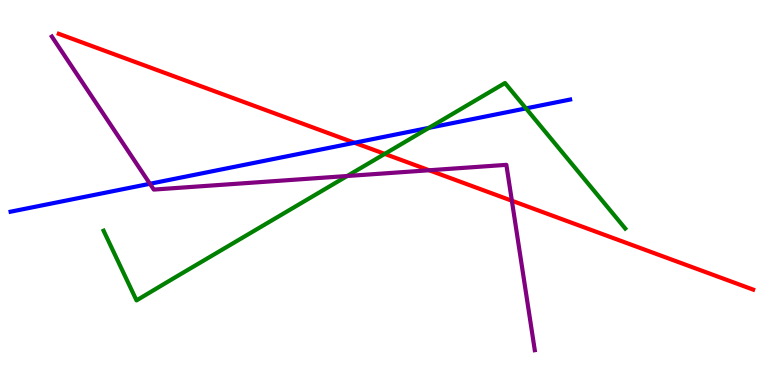[{'lines': ['blue', 'red'], 'intersections': [{'x': 4.57, 'y': 6.29}]}, {'lines': ['green', 'red'], 'intersections': [{'x': 4.96, 'y': 6.0}]}, {'lines': ['purple', 'red'], 'intersections': [{'x': 5.54, 'y': 5.58}, {'x': 6.6, 'y': 4.79}]}, {'lines': ['blue', 'green'], 'intersections': [{'x': 5.53, 'y': 6.68}, {'x': 6.79, 'y': 7.18}]}, {'lines': ['blue', 'purple'], 'intersections': [{'x': 1.93, 'y': 5.23}]}, {'lines': ['green', 'purple'], 'intersections': [{'x': 4.48, 'y': 5.43}]}]